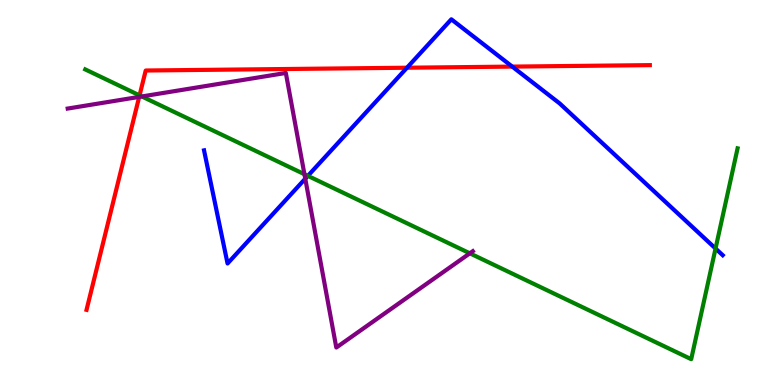[{'lines': ['blue', 'red'], 'intersections': [{'x': 5.25, 'y': 8.24}, {'x': 6.61, 'y': 8.27}]}, {'lines': ['green', 'red'], 'intersections': [{'x': 1.8, 'y': 7.52}]}, {'lines': ['purple', 'red'], 'intersections': [{'x': 1.8, 'y': 7.48}]}, {'lines': ['blue', 'green'], 'intersections': [{'x': 3.97, 'y': 5.43}, {'x': 9.23, 'y': 3.54}]}, {'lines': ['blue', 'purple'], 'intersections': [{'x': 3.94, 'y': 5.36}]}, {'lines': ['green', 'purple'], 'intersections': [{'x': 1.83, 'y': 7.49}, {'x': 3.93, 'y': 5.47}, {'x': 6.06, 'y': 3.42}]}]